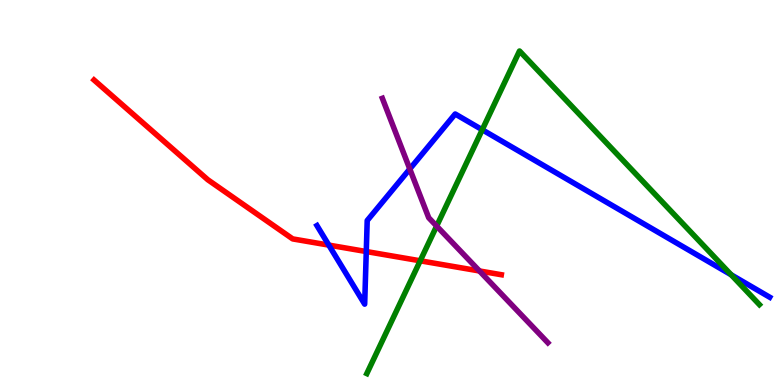[{'lines': ['blue', 'red'], 'intersections': [{'x': 4.24, 'y': 3.63}, {'x': 4.73, 'y': 3.47}]}, {'lines': ['green', 'red'], 'intersections': [{'x': 5.42, 'y': 3.23}]}, {'lines': ['purple', 'red'], 'intersections': [{'x': 6.19, 'y': 2.96}]}, {'lines': ['blue', 'green'], 'intersections': [{'x': 6.22, 'y': 6.63}, {'x': 9.43, 'y': 2.86}]}, {'lines': ['blue', 'purple'], 'intersections': [{'x': 5.29, 'y': 5.61}]}, {'lines': ['green', 'purple'], 'intersections': [{'x': 5.63, 'y': 4.13}]}]